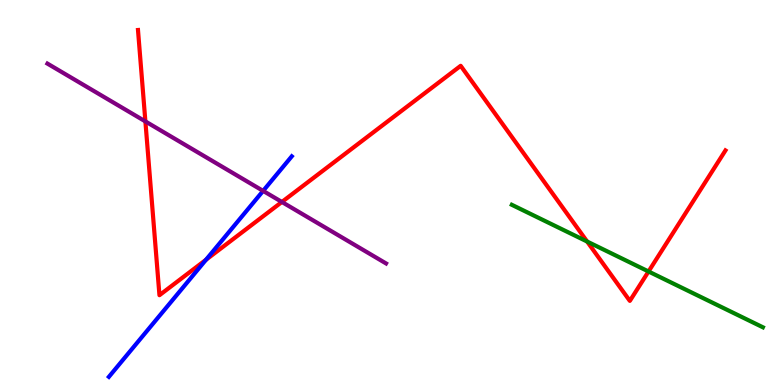[{'lines': ['blue', 'red'], 'intersections': [{'x': 2.66, 'y': 3.25}]}, {'lines': ['green', 'red'], 'intersections': [{'x': 7.58, 'y': 3.73}, {'x': 8.37, 'y': 2.95}]}, {'lines': ['purple', 'red'], 'intersections': [{'x': 1.88, 'y': 6.85}, {'x': 3.64, 'y': 4.75}]}, {'lines': ['blue', 'green'], 'intersections': []}, {'lines': ['blue', 'purple'], 'intersections': [{'x': 3.39, 'y': 5.04}]}, {'lines': ['green', 'purple'], 'intersections': []}]